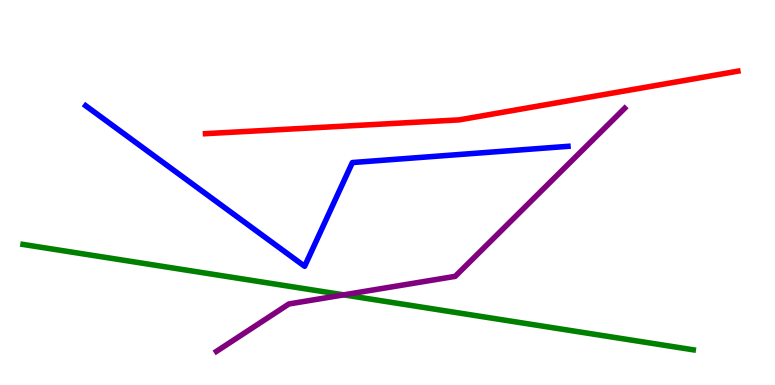[{'lines': ['blue', 'red'], 'intersections': []}, {'lines': ['green', 'red'], 'intersections': []}, {'lines': ['purple', 'red'], 'intersections': []}, {'lines': ['blue', 'green'], 'intersections': []}, {'lines': ['blue', 'purple'], 'intersections': []}, {'lines': ['green', 'purple'], 'intersections': [{'x': 4.44, 'y': 2.34}]}]